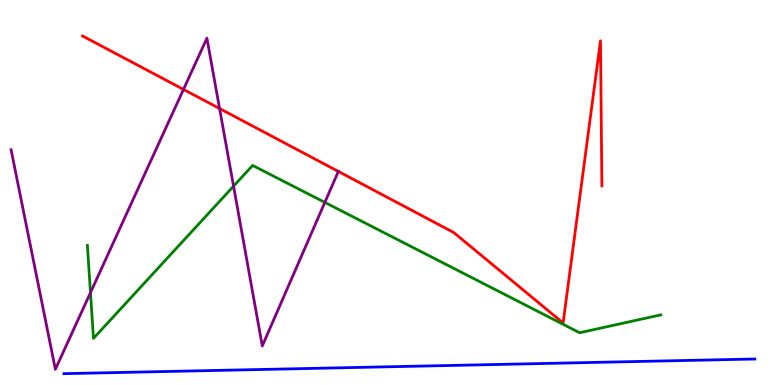[{'lines': ['blue', 'red'], 'intersections': []}, {'lines': ['green', 'red'], 'intersections': []}, {'lines': ['purple', 'red'], 'intersections': [{'x': 2.37, 'y': 7.68}, {'x': 2.83, 'y': 7.18}]}, {'lines': ['blue', 'green'], 'intersections': []}, {'lines': ['blue', 'purple'], 'intersections': []}, {'lines': ['green', 'purple'], 'intersections': [{'x': 1.17, 'y': 2.4}, {'x': 3.01, 'y': 5.16}, {'x': 4.19, 'y': 4.74}]}]